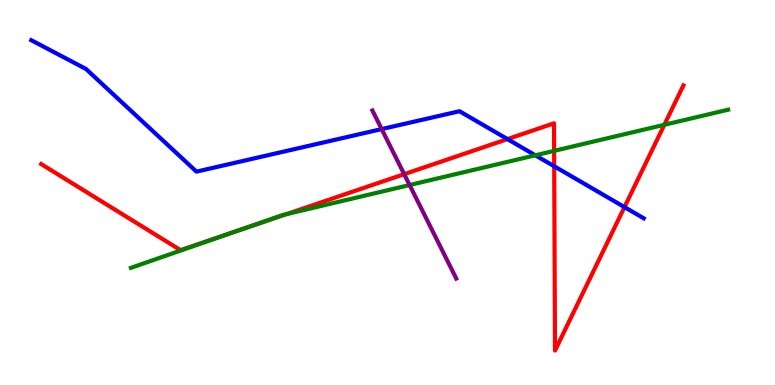[{'lines': ['blue', 'red'], 'intersections': [{'x': 6.55, 'y': 6.39}, {'x': 7.15, 'y': 5.68}, {'x': 8.06, 'y': 4.62}]}, {'lines': ['green', 'red'], 'intersections': [{'x': 3.04, 'y': 3.99}, {'x': 3.7, 'y': 4.44}, {'x': 7.15, 'y': 6.08}, {'x': 8.57, 'y': 6.76}]}, {'lines': ['purple', 'red'], 'intersections': [{'x': 5.22, 'y': 5.48}]}, {'lines': ['blue', 'green'], 'intersections': [{'x': 6.91, 'y': 5.97}]}, {'lines': ['blue', 'purple'], 'intersections': [{'x': 4.92, 'y': 6.65}]}, {'lines': ['green', 'purple'], 'intersections': [{'x': 5.29, 'y': 5.19}]}]